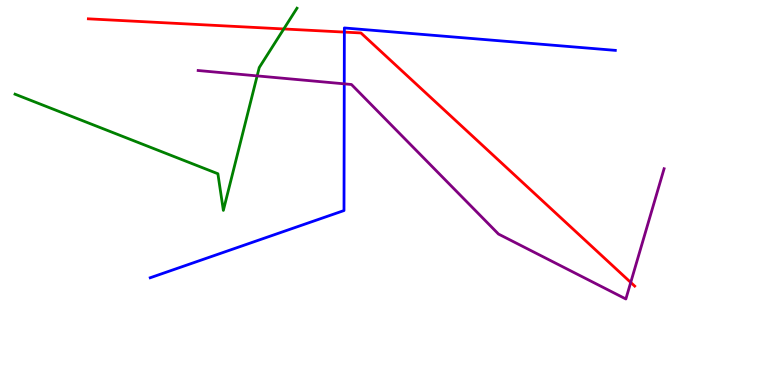[{'lines': ['blue', 'red'], 'intersections': [{'x': 4.44, 'y': 9.17}]}, {'lines': ['green', 'red'], 'intersections': [{'x': 3.66, 'y': 9.25}]}, {'lines': ['purple', 'red'], 'intersections': [{'x': 8.14, 'y': 2.66}]}, {'lines': ['blue', 'green'], 'intersections': []}, {'lines': ['blue', 'purple'], 'intersections': [{'x': 4.44, 'y': 7.82}]}, {'lines': ['green', 'purple'], 'intersections': [{'x': 3.32, 'y': 8.03}]}]